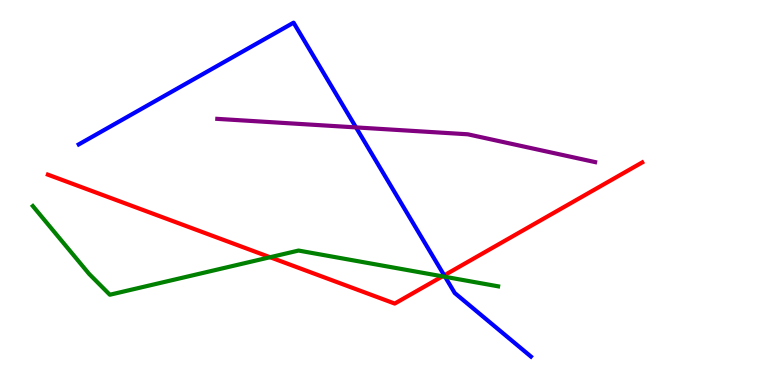[{'lines': ['blue', 'red'], 'intersections': [{'x': 5.73, 'y': 2.85}]}, {'lines': ['green', 'red'], 'intersections': [{'x': 3.48, 'y': 3.32}, {'x': 5.71, 'y': 2.82}]}, {'lines': ['purple', 'red'], 'intersections': []}, {'lines': ['blue', 'green'], 'intersections': [{'x': 5.74, 'y': 2.81}]}, {'lines': ['blue', 'purple'], 'intersections': [{'x': 4.59, 'y': 6.69}]}, {'lines': ['green', 'purple'], 'intersections': []}]